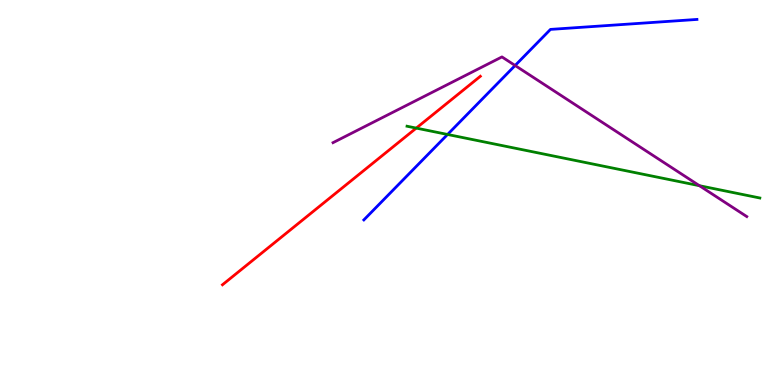[{'lines': ['blue', 'red'], 'intersections': []}, {'lines': ['green', 'red'], 'intersections': [{'x': 5.37, 'y': 6.67}]}, {'lines': ['purple', 'red'], 'intersections': []}, {'lines': ['blue', 'green'], 'intersections': [{'x': 5.77, 'y': 6.51}]}, {'lines': ['blue', 'purple'], 'intersections': [{'x': 6.65, 'y': 8.3}]}, {'lines': ['green', 'purple'], 'intersections': [{'x': 9.03, 'y': 5.18}]}]